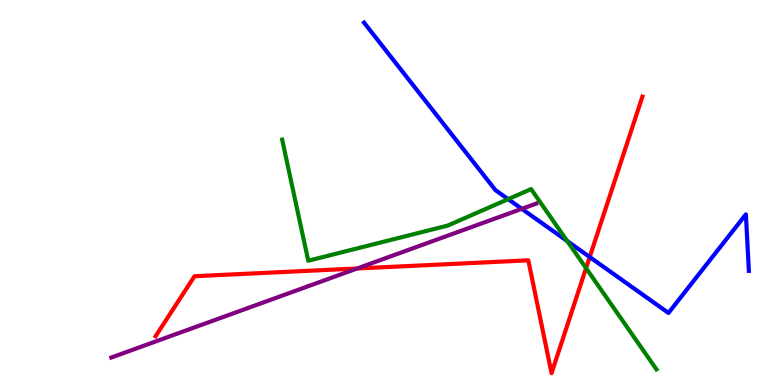[{'lines': ['blue', 'red'], 'intersections': [{'x': 7.61, 'y': 3.32}]}, {'lines': ['green', 'red'], 'intersections': [{'x': 7.56, 'y': 3.04}]}, {'lines': ['purple', 'red'], 'intersections': [{'x': 4.61, 'y': 3.03}]}, {'lines': ['blue', 'green'], 'intersections': [{'x': 6.56, 'y': 4.83}, {'x': 7.32, 'y': 3.74}]}, {'lines': ['blue', 'purple'], 'intersections': [{'x': 6.73, 'y': 4.58}]}, {'lines': ['green', 'purple'], 'intersections': []}]